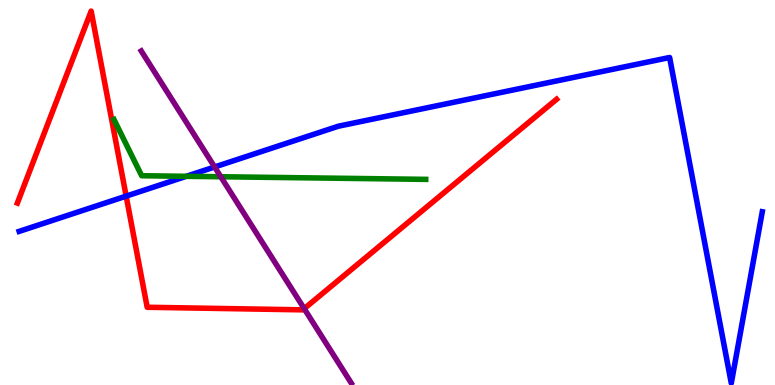[{'lines': ['blue', 'red'], 'intersections': [{'x': 1.63, 'y': 4.91}]}, {'lines': ['green', 'red'], 'intersections': []}, {'lines': ['purple', 'red'], 'intersections': [{'x': 3.93, 'y': 1.98}]}, {'lines': ['blue', 'green'], 'intersections': [{'x': 2.4, 'y': 5.42}]}, {'lines': ['blue', 'purple'], 'intersections': [{'x': 2.77, 'y': 5.66}]}, {'lines': ['green', 'purple'], 'intersections': [{'x': 2.85, 'y': 5.41}]}]